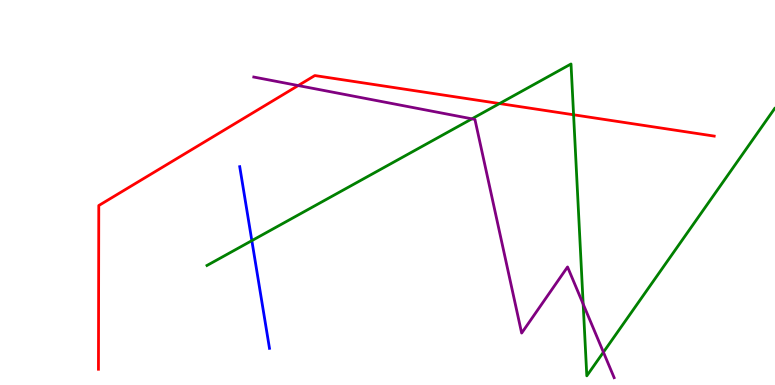[{'lines': ['blue', 'red'], 'intersections': []}, {'lines': ['green', 'red'], 'intersections': [{'x': 6.45, 'y': 7.31}, {'x': 7.4, 'y': 7.02}]}, {'lines': ['purple', 'red'], 'intersections': [{'x': 3.85, 'y': 7.78}]}, {'lines': ['blue', 'green'], 'intersections': [{'x': 3.25, 'y': 3.75}]}, {'lines': ['blue', 'purple'], 'intersections': []}, {'lines': ['green', 'purple'], 'intersections': [{'x': 6.09, 'y': 6.91}, {'x': 7.52, 'y': 2.1}, {'x': 7.79, 'y': 0.852}]}]